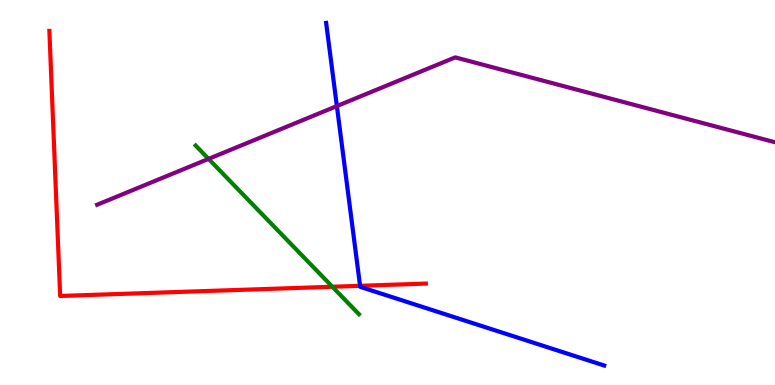[{'lines': ['blue', 'red'], 'intersections': [{'x': 4.65, 'y': 2.58}]}, {'lines': ['green', 'red'], 'intersections': [{'x': 4.29, 'y': 2.55}]}, {'lines': ['purple', 'red'], 'intersections': []}, {'lines': ['blue', 'green'], 'intersections': []}, {'lines': ['blue', 'purple'], 'intersections': [{'x': 4.35, 'y': 7.24}]}, {'lines': ['green', 'purple'], 'intersections': [{'x': 2.69, 'y': 5.87}]}]